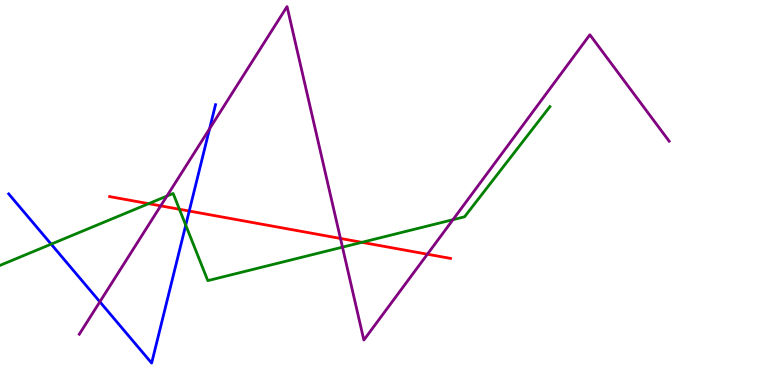[{'lines': ['blue', 'red'], 'intersections': [{'x': 2.44, 'y': 4.52}]}, {'lines': ['green', 'red'], 'intersections': [{'x': 1.92, 'y': 4.71}, {'x': 2.32, 'y': 4.56}, {'x': 4.67, 'y': 3.71}]}, {'lines': ['purple', 'red'], 'intersections': [{'x': 2.07, 'y': 4.65}, {'x': 4.39, 'y': 3.81}, {'x': 5.51, 'y': 3.4}]}, {'lines': ['blue', 'green'], 'intersections': [{'x': 0.66, 'y': 3.66}, {'x': 2.4, 'y': 4.15}]}, {'lines': ['blue', 'purple'], 'intersections': [{'x': 1.29, 'y': 2.16}, {'x': 2.7, 'y': 6.65}]}, {'lines': ['green', 'purple'], 'intersections': [{'x': 2.15, 'y': 4.91}, {'x': 4.42, 'y': 3.58}, {'x': 5.84, 'y': 4.29}]}]